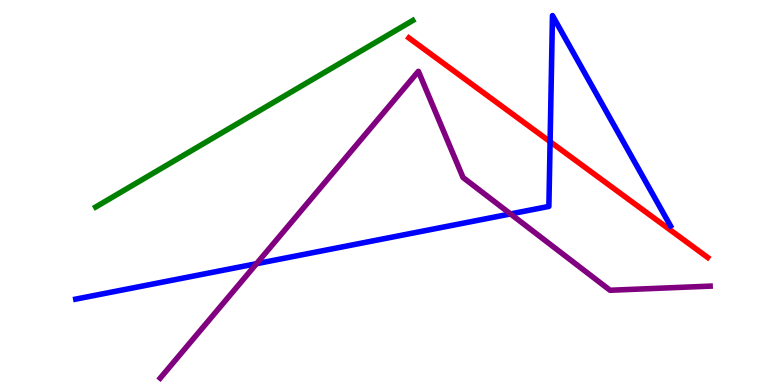[{'lines': ['blue', 'red'], 'intersections': [{'x': 7.1, 'y': 6.32}]}, {'lines': ['green', 'red'], 'intersections': []}, {'lines': ['purple', 'red'], 'intersections': []}, {'lines': ['blue', 'green'], 'intersections': []}, {'lines': ['blue', 'purple'], 'intersections': [{'x': 3.31, 'y': 3.15}, {'x': 6.59, 'y': 4.44}]}, {'lines': ['green', 'purple'], 'intersections': []}]